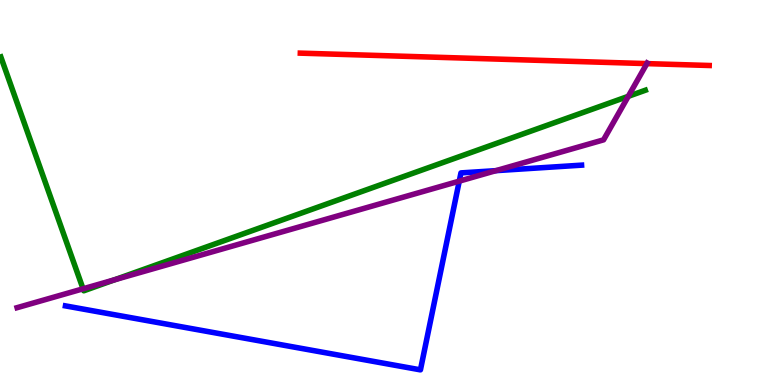[{'lines': ['blue', 'red'], 'intersections': []}, {'lines': ['green', 'red'], 'intersections': []}, {'lines': ['purple', 'red'], 'intersections': [{'x': 8.35, 'y': 8.35}]}, {'lines': ['blue', 'green'], 'intersections': []}, {'lines': ['blue', 'purple'], 'intersections': [{'x': 5.93, 'y': 5.3}, {'x': 6.4, 'y': 5.57}]}, {'lines': ['green', 'purple'], 'intersections': [{'x': 1.07, 'y': 2.5}, {'x': 1.48, 'y': 2.73}, {'x': 8.11, 'y': 7.5}]}]